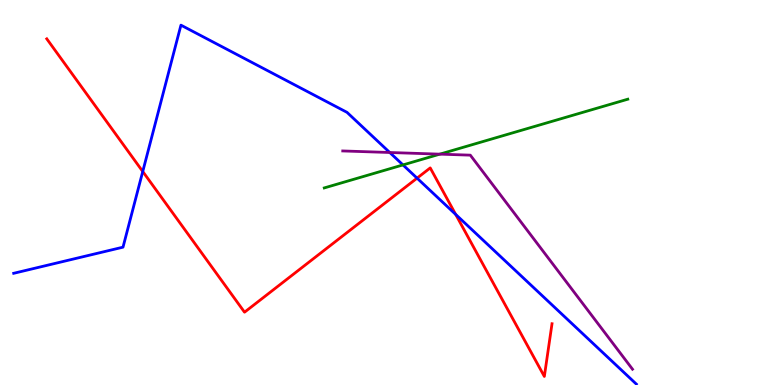[{'lines': ['blue', 'red'], 'intersections': [{'x': 1.84, 'y': 5.55}, {'x': 5.38, 'y': 5.37}, {'x': 5.88, 'y': 4.43}]}, {'lines': ['green', 'red'], 'intersections': []}, {'lines': ['purple', 'red'], 'intersections': []}, {'lines': ['blue', 'green'], 'intersections': [{'x': 5.2, 'y': 5.72}]}, {'lines': ['blue', 'purple'], 'intersections': [{'x': 5.03, 'y': 6.04}]}, {'lines': ['green', 'purple'], 'intersections': [{'x': 5.68, 'y': 6.0}]}]